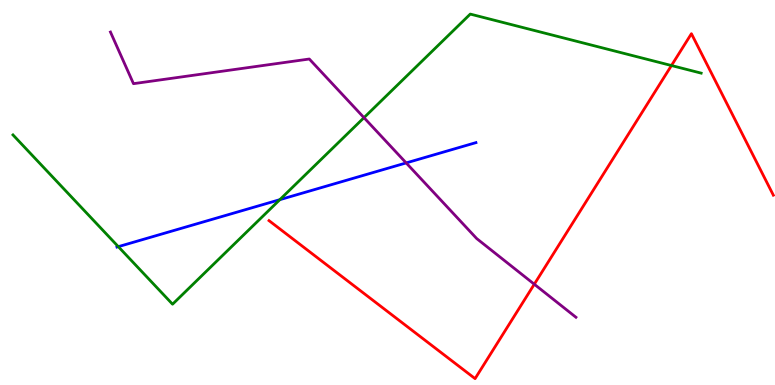[{'lines': ['blue', 'red'], 'intersections': []}, {'lines': ['green', 'red'], 'intersections': [{'x': 8.66, 'y': 8.3}]}, {'lines': ['purple', 'red'], 'intersections': [{'x': 6.89, 'y': 2.62}]}, {'lines': ['blue', 'green'], 'intersections': [{'x': 1.53, 'y': 3.59}, {'x': 3.61, 'y': 4.81}]}, {'lines': ['blue', 'purple'], 'intersections': [{'x': 5.24, 'y': 5.77}]}, {'lines': ['green', 'purple'], 'intersections': [{'x': 4.7, 'y': 6.94}]}]